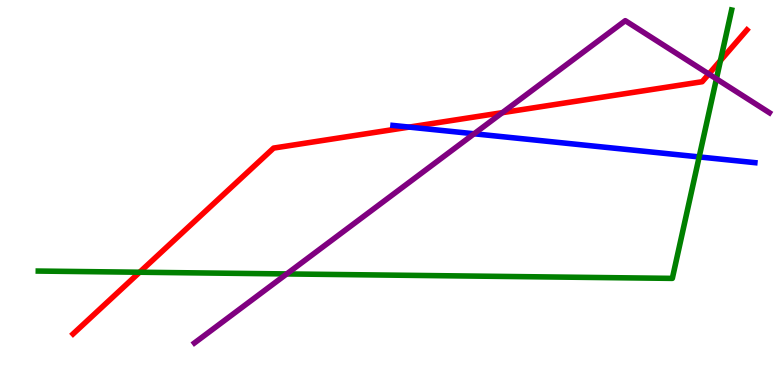[{'lines': ['blue', 'red'], 'intersections': [{'x': 5.28, 'y': 6.7}]}, {'lines': ['green', 'red'], 'intersections': [{'x': 1.8, 'y': 2.93}, {'x': 9.3, 'y': 8.43}]}, {'lines': ['purple', 'red'], 'intersections': [{'x': 6.48, 'y': 7.07}, {'x': 9.15, 'y': 8.08}]}, {'lines': ['blue', 'green'], 'intersections': [{'x': 9.02, 'y': 5.92}]}, {'lines': ['blue', 'purple'], 'intersections': [{'x': 6.12, 'y': 6.53}]}, {'lines': ['green', 'purple'], 'intersections': [{'x': 3.7, 'y': 2.88}, {'x': 9.24, 'y': 7.95}]}]